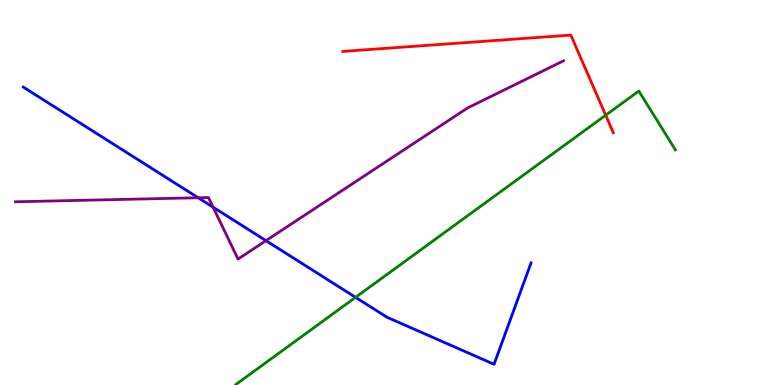[{'lines': ['blue', 'red'], 'intersections': []}, {'lines': ['green', 'red'], 'intersections': [{'x': 7.82, 'y': 7.01}]}, {'lines': ['purple', 'red'], 'intersections': []}, {'lines': ['blue', 'green'], 'intersections': [{'x': 4.59, 'y': 2.28}]}, {'lines': ['blue', 'purple'], 'intersections': [{'x': 2.56, 'y': 4.86}, {'x': 2.75, 'y': 4.62}, {'x': 3.43, 'y': 3.75}]}, {'lines': ['green', 'purple'], 'intersections': []}]